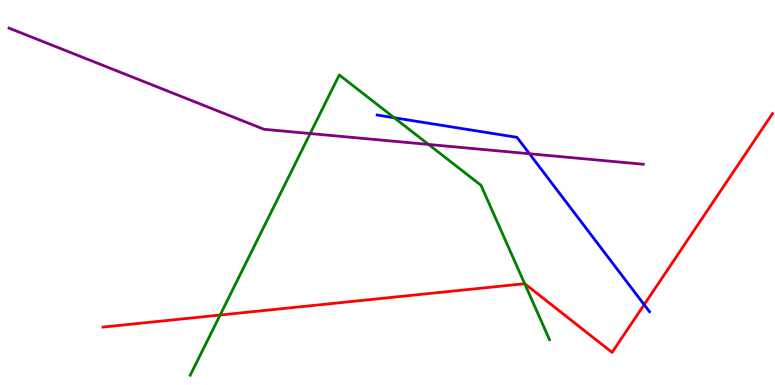[{'lines': ['blue', 'red'], 'intersections': [{'x': 8.31, 'y': 2.09}]}, {'lines': ['green', 'red'], 'intersections': [{'x': 2.84, 'y': 1.82}, {'x': 6.77, 'y': 2.63}]}, {'lines': ['purple', 'red'], 'intersections': []}, {'lines': ['blue', 'green'], 'intersections': [{'x': 5.09, 'y': 6.94}]}, {'lines': ['blue', 'purple'], 'intersections': [{'x': 6.83, 'y': 6.01}]}, {'lines': ['green', 'purple'], 'intersections': [{'x': 4.0, 'y': 6.53}, {'x': 5.53, 'y': 6.25}]}]